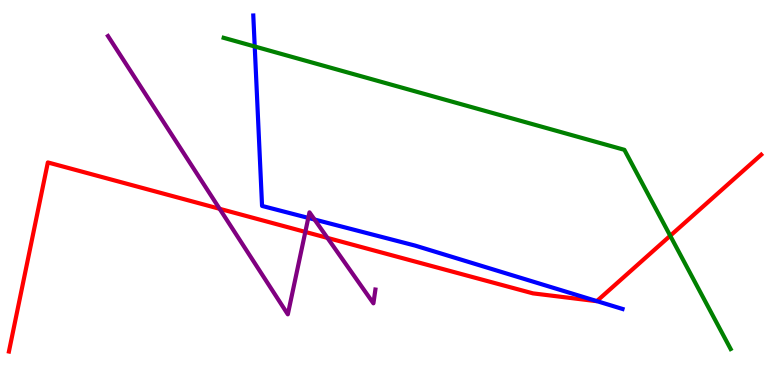[{'lines': ['blue', 'red'], 'intersections': [{'x': 7.7, 'y': 2.18}]}, {'lines': ['green', 'red'], 'intersections': [{'x': 8.65, 'y': 3.88}]}, {'lines': ['purple', 'red'], 'intersections': [{'x': 2.83, 'y': 4.58}, {'x': 3.94, 'y': 3.98}, {'x': 4.23, 'y': 3.82}]}, {'lines': ['blue', 'green'], 'intersections': [{'x': 3.29, 'y': 8.79}]}, {'lines': ['blue', 'purple'], 'intersections': [{'x': 3.98, 'y': 4.34}, {'x': 4.06, 'y': 4.3}]}, {'lines': ['green', 'purple'], 'intersections': []}]